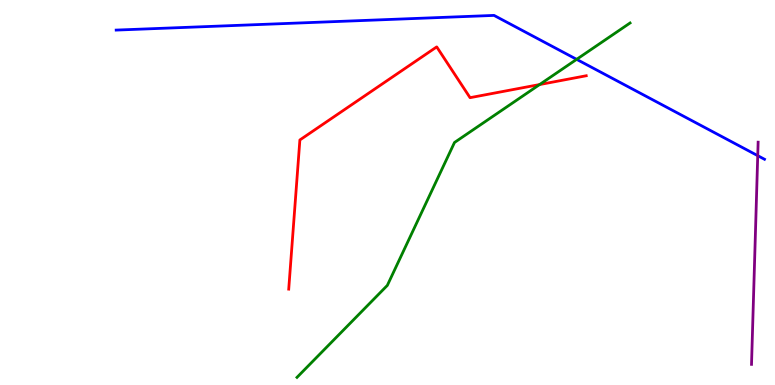[{'lines': ['blue', 'red'], 'intersections': []}, {'lines': ['green', 'red'], 'intersections': [{'x': 6.96, 'y': 7.8}]}, {'lines': ['purple', 'red'], 'intersections': []}, {'lines': ['blue', 'green'], 'intersections': [{'x': 7.44, 'y': 8.46}]}, {'lines': ['blue', 'purple'], 'intersections': [{'x': 9.78, 'y': 5.96}]}, {'lines': ['green', 'purple'], 'intersections': []}]